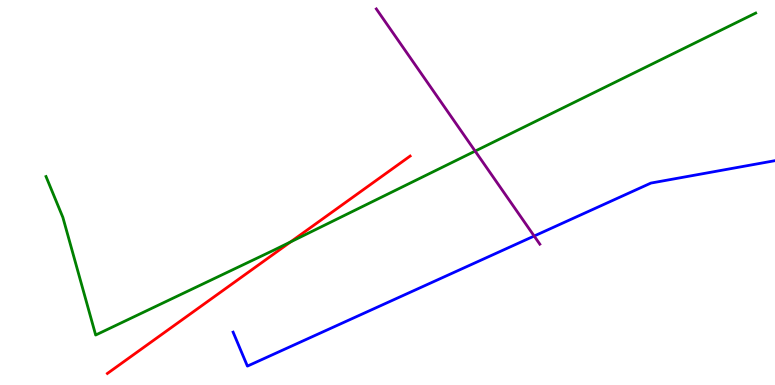[{'lines': ['blue', 'red'], 'intersections': []}, {'lines': ['green', 'red'], 'intersections': [{'x': 3.75, 'y': 3.72}]}, {'lines': ['purple', 'red'], 'intersections': []}, {'lines': ['blue', 'green'], 'intersections': []}, {'lines': ['blue', 'purple'], 'intersections': [{'x': 6.89, 'y': 3.87}]}, {'lines': ['green', 'purple'], 'intersections': [{'x': 6.13, 'y': 6.08}]}]